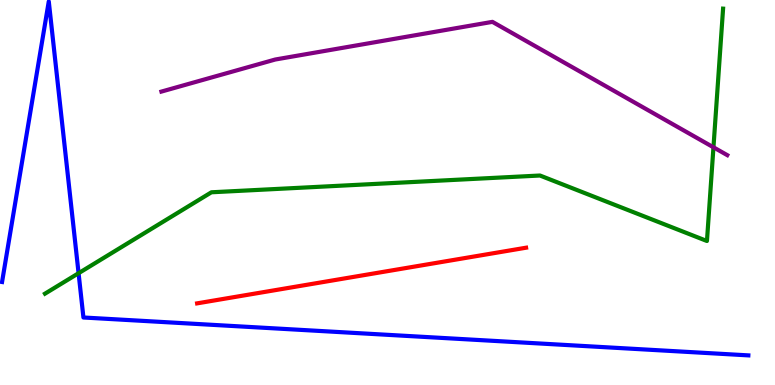[{'lines': ['blue', 'red'], 'intersections': []}, {'lines': ['green', 'red'], 'intersections': []}, {'lines': ['purple', 'red'], 'intersections': []}, {'lines': ['blue', 'green'], 'intersections': [{'x': 1.01, 'y': 2.9}]}, {'lines': ['blue', 'purple'], 'intersections': []}, {'lines': ['green', 'purple'], 'intersections': [{'x': 9.21, 'y': 6.17}]}]